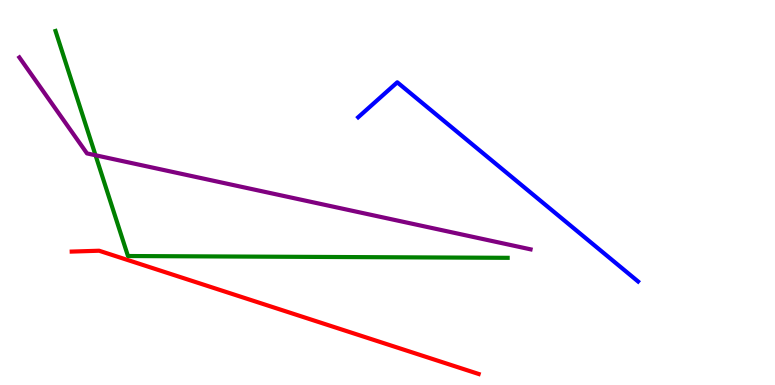[{'lines': ['blue', 'red'], 'intersections': []}, {'lines': ['green', 'red'], 'intersections': []}, {'lines': ['purple', 'red'], 'intersections': []}, {'lines': ['blue', 'green'], 'intersections': []}, {'lines': ['blue', 'purple'], 'intersections': []}, {'lines': ['green', 'purple'], 'intersections': [{'x': 1.23, 'y': 5.97}]}]